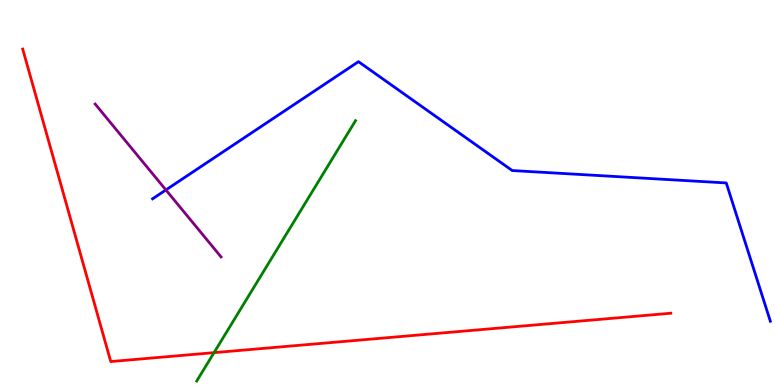[{'lines': ['blue', 'red'], 'intersections': []}, {'lines': ['green', 'red'], 'intersections': [{'x': 2.76, 'y': 0.84}]}, {'lines': ['purple', 'red'], 'intersections': []}, {'lines': ['blue', 'green'], 'intersections': []}, {'lines': ['blue', 'purple'], 'intersections': [{'x': 2.14, 'y': 5.07}]}, {'lines': ['green', 'purple'], 'intersections': []}]